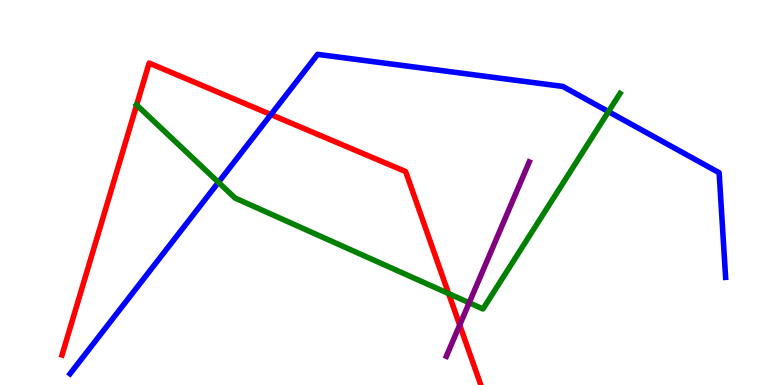[{'lines': ['blue', 'red'], 'intersections': [{'x': 3.5, 'y': 7.02}]}, {'lines': ['green', 'red'], 'intersections': [{'x': 1.76, 'y': 7.27}, {'x': 5.79, 'y': 2.37}]}, {'lines': ['purple', 'red'], 'intersections': [{'x': 5.93, 'y': 1.56}]}, {'lines': ['blue', 'green'], 'intersections': [{'x': 2.82, 'y': 5.26}, {'x': 7.85, 'y': 7.1}]}, {'lines': ['blue', 'purple'], 'intersections': []}, {'lines': ['green', 'purple'], 'intersections': [{'x': 6.05, 'y': 2.14}]}]